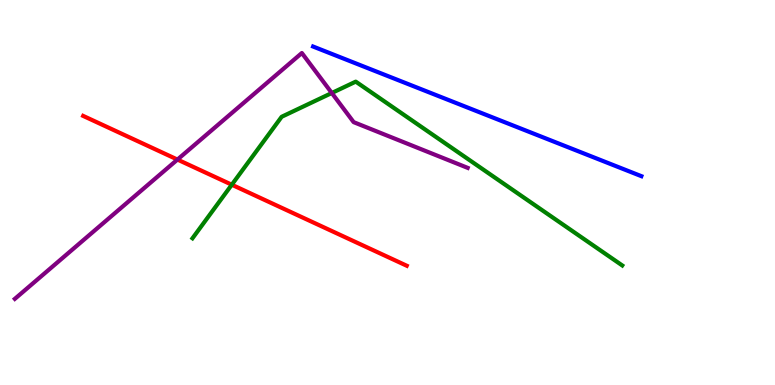[{'lines': ['blue', 'red'], 'intersections': []}, {'lines': ['green', 'red'], 'intersections': [{'x': 2.99, 'y': 5.2}]}, {'lines': ['purple', 'red'], 'intersections': [{'x': 2.29, 'y': 5.86}]}, {'lines': ['blue', 'green'], 'intersections': []}, {'lines': ['blue', 'purple'], 'intersections': []}, {'lines': ['green', 'purple'], 'intersections': [{'x': 4.28, 'y': 7.58}]}]